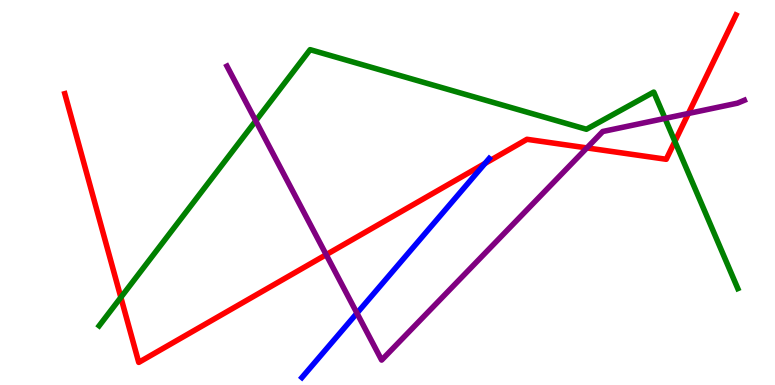[{'lines': ['blue', 'red'], 'intersections': [{'x': 6.26, 'y': 5.75}]}, {'lines': ['green', 'red'], 'intersections': [{'x': 1.56, 'y': 2.28}, {'x': 8.71, 'y': 6.33}]}, {'lines': ['purple', 'red'], 'intersections': [{'x': 4.21, 'y': 3.38}, {'x': 7.57, 'y': 6.16}, {'x': 8.88, 'y': 7.05}]}, {'lines': ['blue', 'green'], 'intersections': []}, {'lines': ['blue', 'purple'], 'intersections': [{'x': 4.61, 'y': 1.87}]}, {'lines': ['green', 'purple'], 'intersections': [{'x': 3.3, 'y': 6.86}, {'x': 8.58, 'y': 6.92}]}]